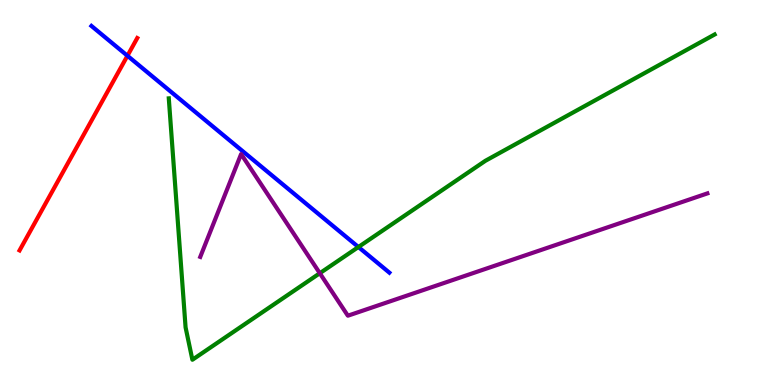[{'lines': ['blue', 'red'], 'intersections': [{'x': 1.64, 'y': 8.55}]}, {'lines': ['green', 'red'], 'intersections': []}, {'lines': ['purple', 'red'], 'intersections': []}, {'lines': ['blue', 'green'], 'intersections': [{'x': 4.62, 'y': 3.58}]}, {'lines': ['blue', 'purple'], 'intersections': []}, {'lines': ['green', 'purple'], 'intersections': [{'x': 4.13, 'y': 2.9}]}]